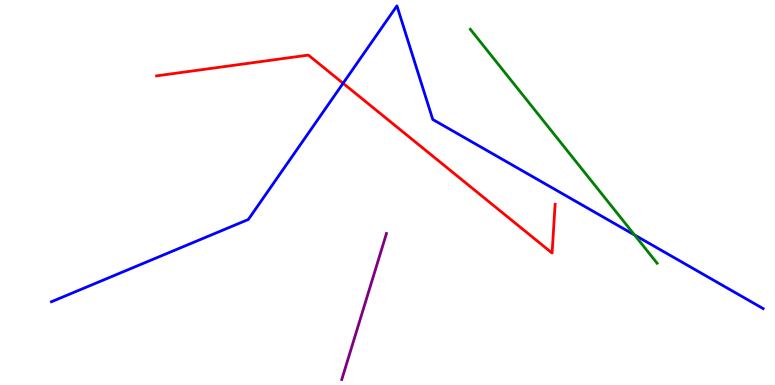[{'lines': ['blue', 'red'], 'intersections': [{'x': 4.43, 'y': 7.84}]}, {'lines': ['green', 'red'], 'intersections': []}, {'lines': ['purple', 'red'], 'intersections': []}, {'lines': ['blue', 'green'], 'intersections': [{'x': 8.19, 'y': 3.9}]}, {'lines': ['blue', 'purple'], 'intersections': []}, {'lines': ['green', 'purple'], 'intersections': []}]